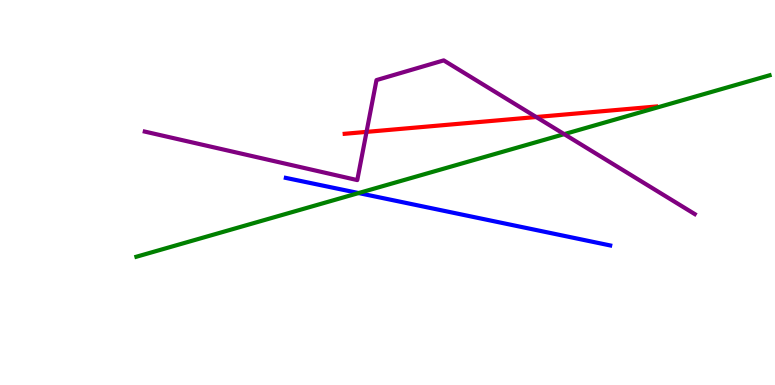[{'lines': ['blue', 'red'], 'intersections': []}, {'lines': ['green', 'red'], 'intersections': []}, {'lines': ['purple', 'red'], 'intersections': [{'x': 4.73, 'y': 6.57}, {'x': 6.92, 'y': 6.96}]}, {'lines': ['blue', 'green'], 'intersections': [{'x': 4.63, 'y': 4.99}]}, {'lines': ['blue', 'purple'], 'intersections': []}, {'lines': ['green', 'purple'], 'intersections': [{'x': 7.28, 'y': 6.52}]}]